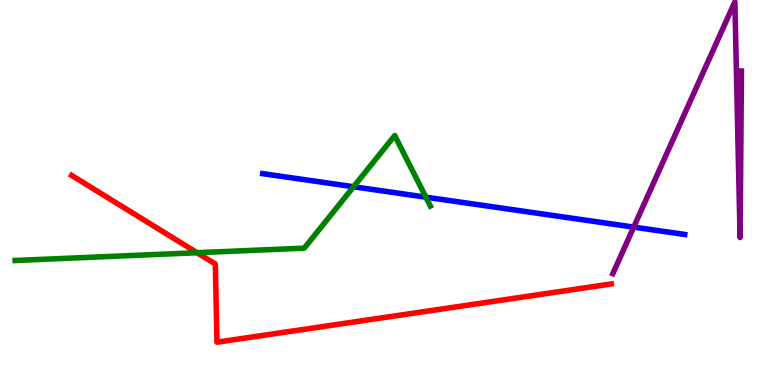[{'lines': ['blue', 'red'], 'intersections': []}, {'lines': ['green', 'red'], 'intersections': [{'x': 2.54, 'y': 3.44}]}, {'lines': ['purple', 'red'], 'intersections': []}, {'lines': ['blue', 'green'], 'intersections': [{'x': 4.56, 'y': 5.15}, {'x': 5.5, 'y': 4.88}]}, {'lines': ['blue', 'purple'], 'intersections': [{'x': 8.18, 'y': 4.1}]}, {'lines': ['green', 'purple'], 'intersections': []}]